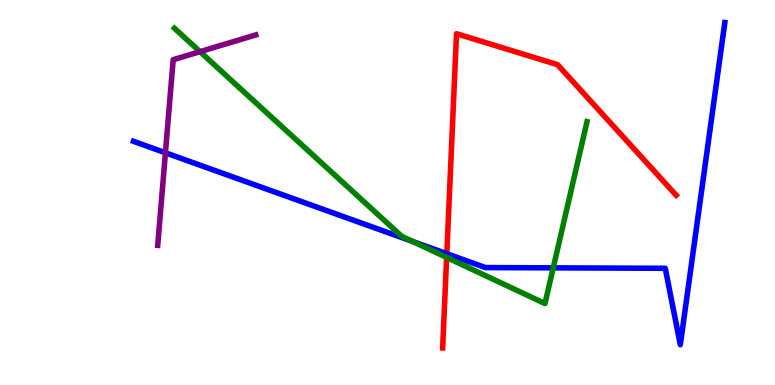[{'lines': ['blue', 'red'], 'intersections': [{'x': 5.77, 'y': 3.41}]}, {'lines': ['green', 'red'], 'intersections': [{'x': 5.76, 'y': 3.31}]}, {'lines': ['purple', 'red'], 'intersections': []}, {'lines': ['blue', 'green'], 'intersections': [{'x': 5.32, 'y': 3.73}, {'x': 7.14, 'y': 3.04}]}, {'lines': ['blue', 'purple'], 'intersections': [{'x': 2.13, 'y': 6.03}]}, {'lines': ['green', 'purple'], 'intersections': [{'x': 2.58, 'y': 8.66}]}]